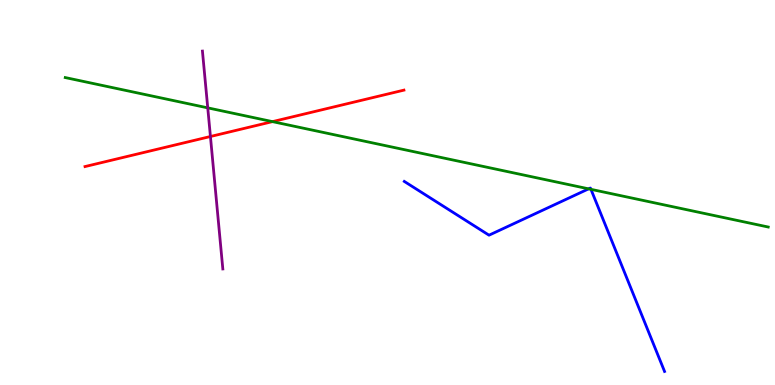[{'lines': ['blue', 'red'], 'intersections': []}, {'lines': ['green', 'red'], 'intersections': [{'x': 3.52, 'y': 6.84}]}, {'lines': ['purple', 'red'], 'intersections': [{'x': 2.72, 'y': 6.45}]}, {'lines': ['blue', 'green'], 'intersections': [{'x': 7.6, 'y': 5.1}, {'x': 7.63, 'y': 5.08}]}, {'lines': ['blue', 'purple'], 'intersections': []}, {'lines': ['green', 'purple'], 'intersections': [{'x': 2.68, 'y': 7.2}]}]